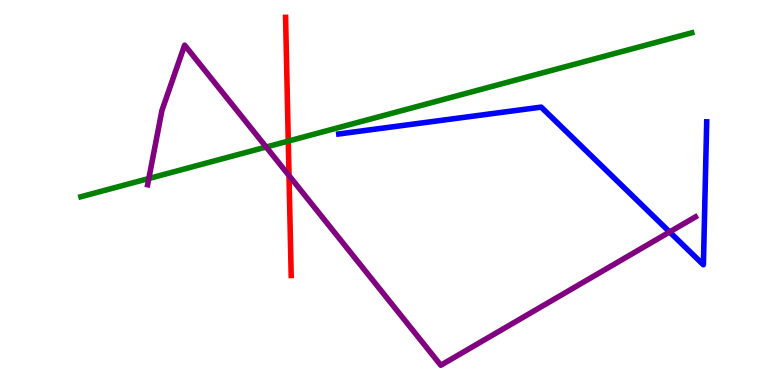[{'lines': ['blue', 'red'], 'intersections': []}, {'lines': ['green', 'red'], 'intersections': [{'x': 3.72, 'y': 6.34}]}, {'lines': ['purple', 'red'], 'intersections': [{'x': 3.73, 'y': 5.44}]}, {'lines': ['blue', 'green'], 'intersections': []}, {'lines': ['blue', 'purple'], 'intersections': [{'x': 8.64, 'y': 3.98}]}, {'lines': ['green', 'purple'], 'intersections': [{'x': 1.92, 'y': 5.36}, {'x': 3.43, 'y': 6.18}]}]